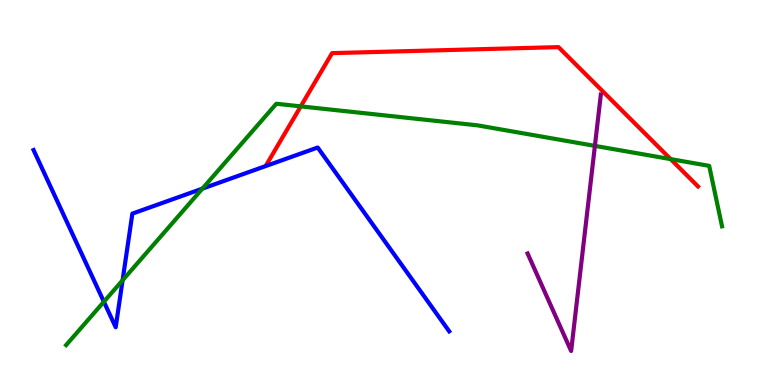[{'lines': ['blue', 'red'], 'intersections': []}, {'lines': ['green', 'red'], 'intersections': [{'x': 3.88, 'y': 7.24}, {'x': 8.65, 'y': 5.87}]}, {'lines': ['purple', 'red'], 'intersections': []}, {'lines': ['blue', 'green'], 'intersections': [{'x': 1.34, 'y': 2.16}, {'x': 1.58, 'y': 2.72}, {'x': 2.61, 'y': 5.1}]}, {'lines': ['blue', 'purple'], 'intersections': []}, {'lines': ['green', 'purple'], 'intersections': [{'x': 7.68, 'y': 6.21}]}]